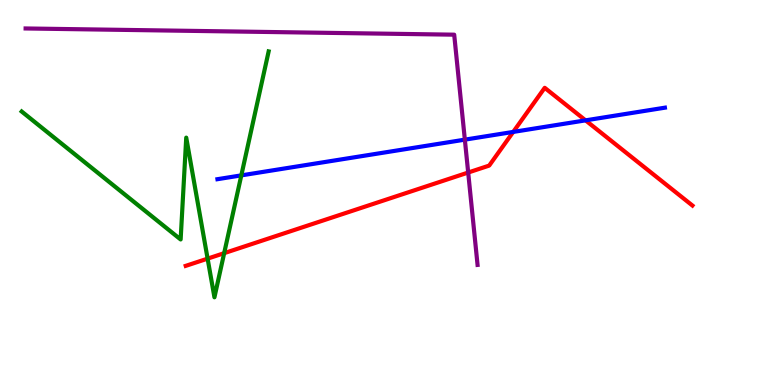[{'lines': ['blue', 'red'], 'intersections': [{'x': 6.62, 'y': 6.57}, {'x': 7.56, 'y': 6.87}]}, {'lines': ['green', 'red'], 'intersections': [{'x': 2.68, 'y': 3.28}, {'x': 2.89, 'y': 3.42}]}, {'lines': ['purple', 'red'], 'intersections': [{'x': 6.04, 'y': 5.52}]}, {'lines': ['blue', 'green'], 'intersections': [{'x': 3.11, 'y': 5.44}]}, {'lines': ['blue', 'purple'], 'intersections': [{'x': 6.0, 'y': 6.37}]}, {'lines': ['green', 'purple'], 'intersections': []}]